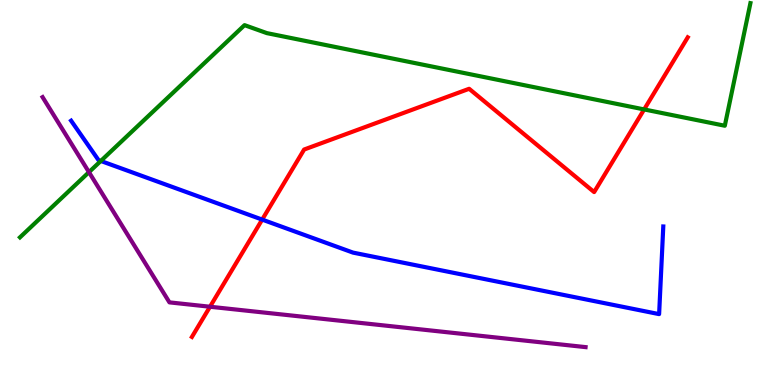[{'lines': ['blue', 'red'], 'intersections': [{'x': 3.38, 'y': 4.3}]}, {'lines': ['green', 'red'], 'intersections': [{'x': 8.31, 'y': 7.16}]}, {'lines': ['purple', 'red'], 'intersections': [{'x': 2.71, 'y': 2.03}]}, {'lines': ['blue', 'green'], 'intersections': [{'x': 1.3, 'y': 5.82}]}, {'lines': ['blue', 'purple'], 'intersections': []}, {'lines': ['green', 'purple'], 'intersections': [{'x': 1.15, 'y': 5.53}]}]